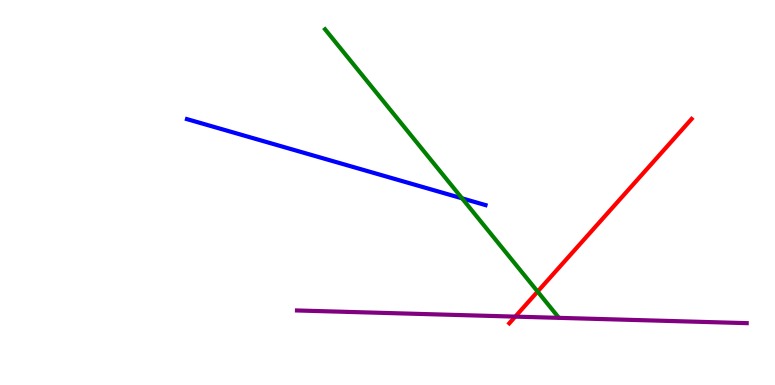[{'lines': ['blue', 'red'], 'intersections': []}, {'lines': ['green', 'red'], 'intersections': [{'x': 6.94, 'y': 2.43}]}, {'lines': ['purple', 'red'], 'intersections': [{'x': 6.65, 'y': 1.78}]}, {'lines': ['blue', 'green'], 'intersections': [{'x': 5.96, 'y': 4.85}]}, {'lines': ['blue', 'purple'], 'intersections': []}, {'lines': ['green', 'purple'], 'intersections': []}]